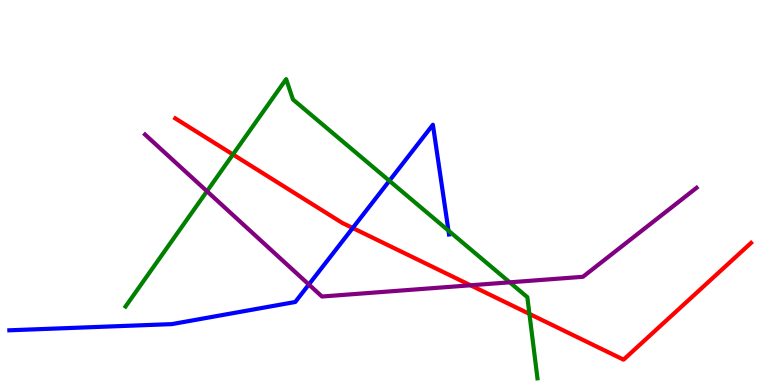[{'lines': ['blue', 'red'], 'intersections': [{'x': 4.55, 'y': 4.08}]}, {'lines': ['green', 'red'], 'intersections': [{'x': 3.01, 'y': 5.99}, {'x': 6.83, 'y': 1.85}]}, {'lines': ['purple', 'red'], 'intersections': [{'x': 6.07, 'y': 2.59}]}, {'lines': ['blue', 'green'], 'intersections': [{'x': 5.02, 'y': 5.3}, {'x': 5.79, 'y': 4.01}]}, {'lines': ['blue', 'purple'], 'intersections': [{'x': 3.98, 'y': 2.61}]}, {'lines': ['green', 'purple'], 'intersections': [{'x': 2.67, 'y': 5.03}, {'x': 6.58, 'y': 2.67}]}]